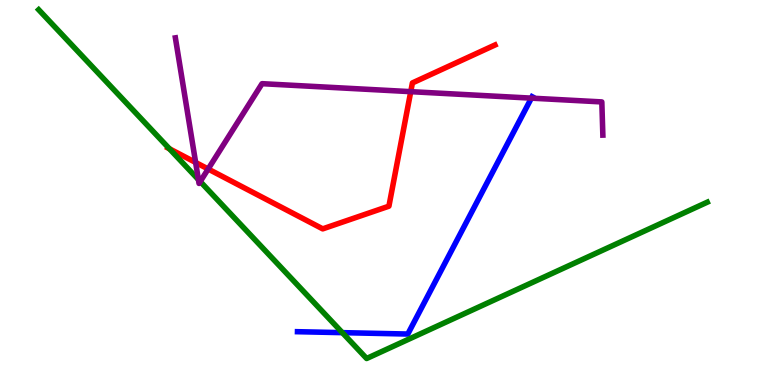[{'lines': ['blue', 'red'], 'intersections': []}, {'lines': ['green', 'red'], 'intersections': [{'x': 2.19, 'y': 6.14}]}, {'lines': ['purple', 'red'], 'intersections': [{'x': 2.52, 'y': 5.78}, {'x': 2.69, 'y': 5.61}, {'x': 5.3, 'y': 7.62}]}, {'lines': ['blue', 'green'], 'intersections': [{'x': 4.42, 'y': 1.36}]}, {'lines': ['blue', 'purple'], 'intersections': [{'x': 6.86, 'y': 7.45}]}, {'lines': ['green', 'purple'], 'intersections': [{'x': 2.56, 'y': 5.34}, {'x': 2.58, 'y': 5.28}]}]